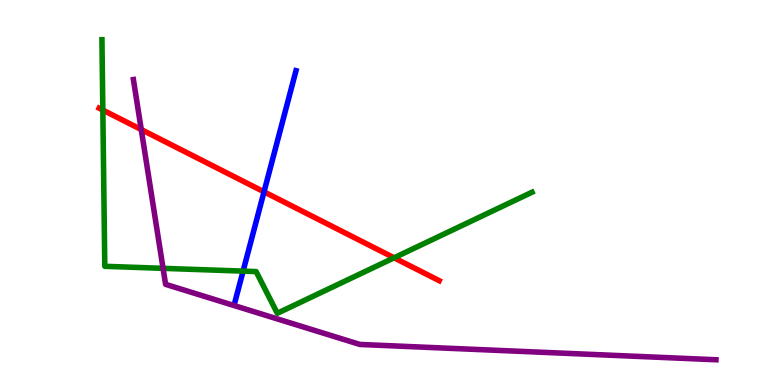[{'lines': ['blue', 'red'], 'intersections': [{'x': 3.41, 'y': 5.02}]}, {'lines': ['green', 'red'], 'intersections': [{'x': 1.33, 'y': 7.14}, {'x': 5.08, 'y': 3.3}]}, {'lines': ['purple', 'red'], 'intersections': [{'x': 1.82, 'y': 6.63}]}, {'lines': ['blue', 'green'], 'intersections': [{'x': 3.14, 'y': 2.96}]}, {'lines': ['blue', 'purple'], 'intersections': []}, {'lines': ['green', 'purple'], 'intersections': [{'x': 2.1, 'y': 3.03}]}]